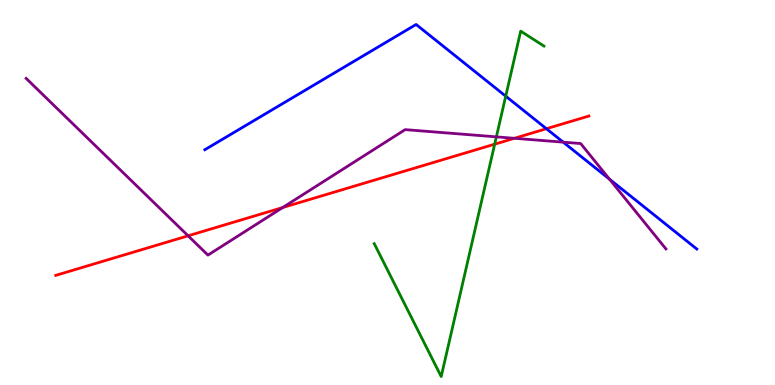[{'lines': ['blue', 'red'], 'intersections': [{'x': 7.05, 'y': 6.66}]}, {'lines': ['green', 'red'], 'intersections': [{'x': 6.38, 'y': 6.25}]}, {'lines': ['purple', 'red'], 'intersections': [{'x': 2.43, 'y': 3.88}, {'x': 3.65, 'y': 4.61}, {'x': 6.64, 'y': 6.41}]}, {'lines': ['blue', 'green'], 'intersections': [{'x': 6.53, 'y': 7.5}]}, {'lines': ['blue', 'purple'], 'intersections': [{'x': 7.27, 'y': 6.31}, {'x': 7.86, 'y': 5.34}]}, {'lines': ['green', 'purple'], 'intersections': [{'x': 6.4, 'y': 6.45}]}]